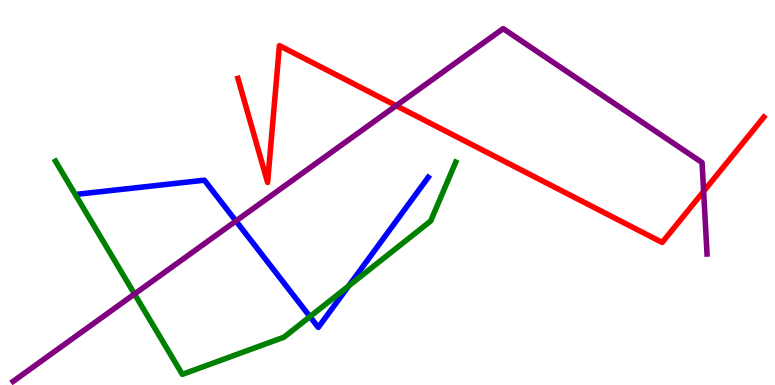[{'lines': ['blue', 'red'], 'intersections': []}, {'lines': ['green', 'red'], 'intersections': []}, {'lines': ['purple', 'red'], 'intersections': [{'x': 5.11, 'y': 7.26}, {'x': 9.08, 'y': 5.03}]}, {'lines': ['blue', 'green'], 'intersections': [{'x': 4.0, 'y': 1.78}, {'x': 4.5, 'y': 2.57}]}, {'lines': ['blue', 'purple'], 'intersections': [{'x': 3.04, 'y': 4.26}]}, {'lines': ['green', 'purple'], 'intersections': [{'x': 1.74, 'y': 2.36}]}]